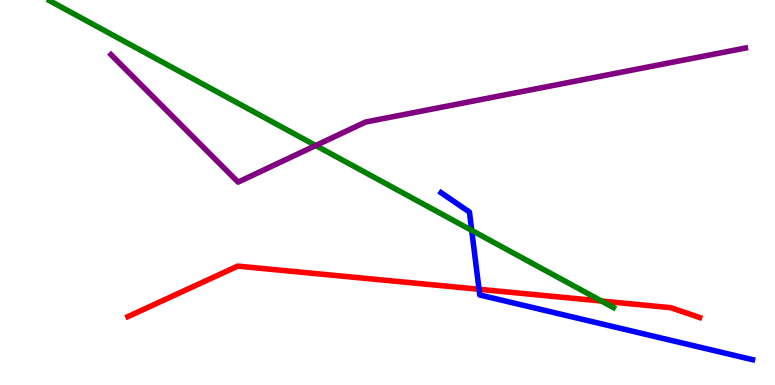[{'lines': ['blue', 'red'], 'intersections': [{'x': 6.18, 'y': 2.49}]}, {'lines': ['green', 'red'], 'intersections': [{'x': 7.76, 'y': 2.18}]}, {'lines': ['purple', 'red'], 'intersections': []}, {'lines': ['blue', 'green'], 'intersections': [{'x': 6.09, 'y': 4.02}]}, {'lines': ['blue', 'purple'], 'intersections': []}, {'lines': ['green', 'purple'], 'intersections': [{'x': 4.07, 'y': 6.22}]}]